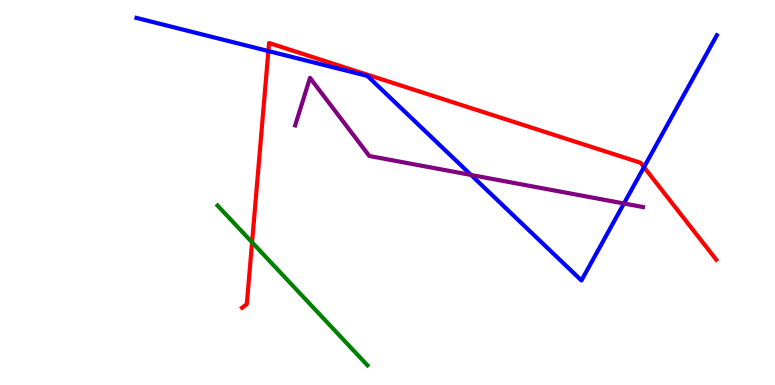[{'lines': ['blue', 'red'], 'intersections': [{'x': 3.46, 'y': 8.67}, {'x': 8.31, 'y': 5.66}]}, {'lines': ['green', 'red'], 'intersections': [{'x': 3.25, 'y': 3.71}]}, {'lines': ['purple', 'red'], 'intersections': []}, {'lines': ['blue', 'green'], 'intersections': []}, {'lines': ['blue', 'purple'], 'intersections': [{'x': 6.08, 'y': 5.46}, {'x': 8.05, 'y': 4.71}]}, {'lines': ['green', 'purple'], 'intersections': []}]